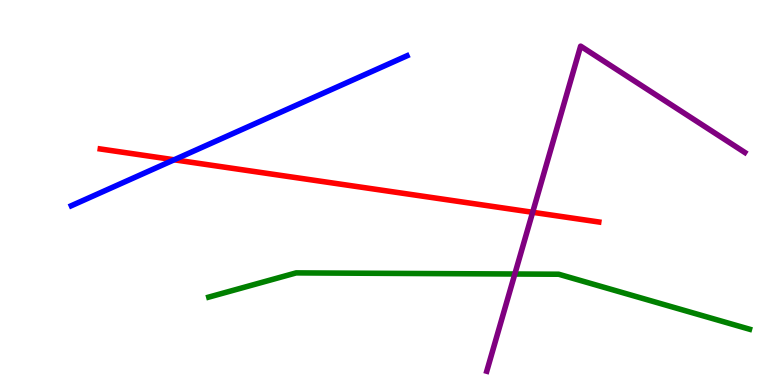[{'lines': ['blue', 'red'], 'intersections': [{'x': 2.25, 'y': 5.85}]}, {'lines': ['green', 'red'], 'intersections': []}, {'lines': ['purple', 'red'], 'intersections': [{'x': 6.87, 'y': 4.49}]}, {'lines': ['blue', 'green'], 'intersections': []}, {'lines': ['blue', 'purple'], 'intersections': []}, {'lines': ['green', 'purple'], 'intersections': [{'x': 6.64, 'y': 2.88}]}]